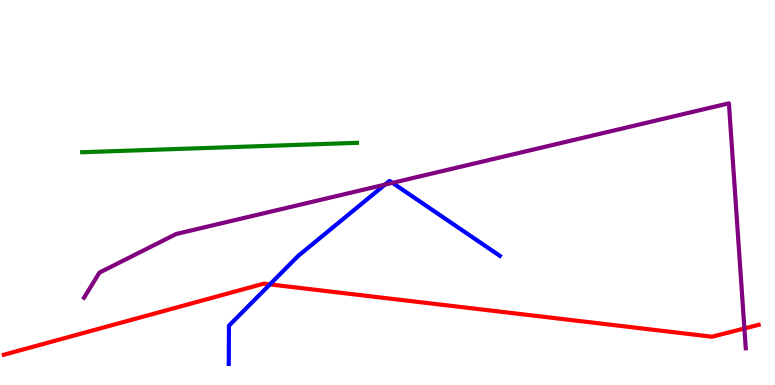[{'lines': ['blue', 'red'], 'intersections': [{'x': 3.48, 'y': 2.61}]}, {'lines': ['green', 'red'], 'intersections': []}, {'lines': ['purple', 'red'], 'intersections': [{'x': 9.61, 'y': 1.47}]}, {'lines': ['blue', 'green'], 'intersections': []}, {'lines': ['blue', 'purple'], 'intersections': [{'x': 4.97, 'y': 5.2}, {'x': 5.06, 'y': 5.25}]}, {'lines': ['green', 'purple'], 'intersections': []}]